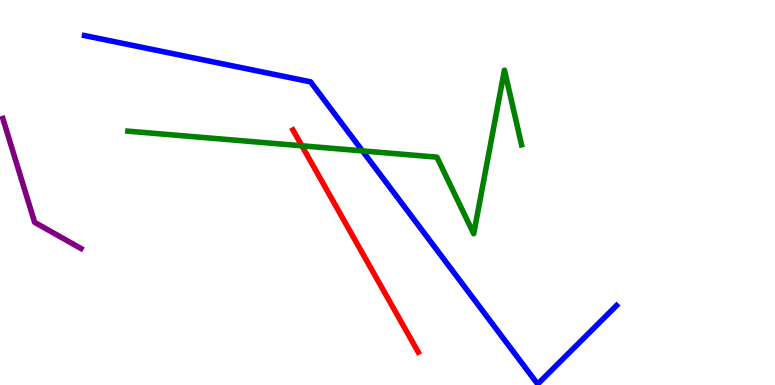[{'lines': ['blue', 'red'], 'intersections': []}, {'lines': ['green', 'red'], 'intersections': [{'x': 3.9, 'y': 6.21}]}, {'lines': ['purple', 'red'], 'intersections': []}, {'lines': ['blue', 'green'], 'intersections': [{'x': 4.68, 'y': 6.08}]}, {'lines': ['blue', 'purple'], 'intersections': []}, {'lines': ['green', 'purple'], 'intersections': []}]